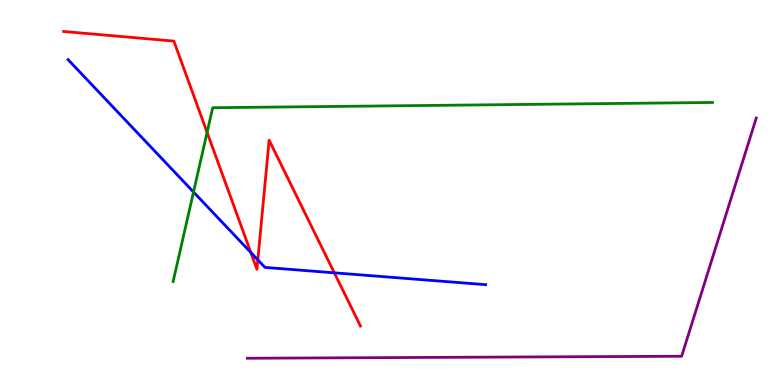[{'lines': ['blue', 'red'], 'intersections': [{'x': 3.24, 'y': 3.44}, {'x': 3.33, 'y': 3.25}, {'x': 4.31, 'y': 2.91}]}, {'lines': ['green', 'red'], 'intersections': [{'x': 2.67, 'y': 6.56}]}, {'lines': ['purple', 'red'], 'intersections': []}, {'lines': ['blue', 'green'], 'intersections': [{'x': 2.5, 'y': 5.01}]}, {'lines': ['blue', 'purple'], 'intersections': []}, {'lines': ['green', 'purple'], 'intersections': []}]